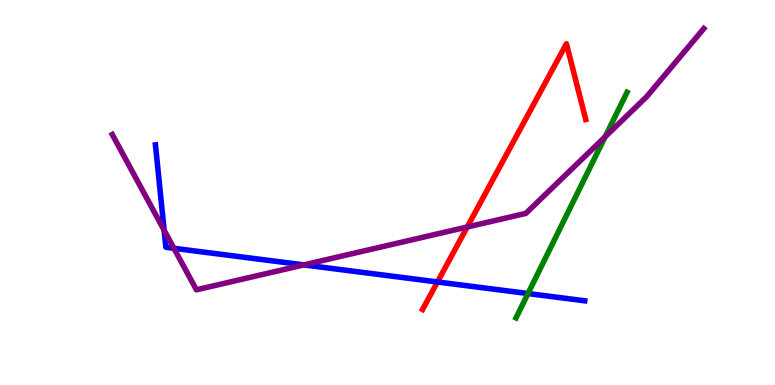[{'lines': ['blue', 'red'], 'intersections': [{'x': 5.64, 'y': 2.68}]}, {'lines': ['green', 'red'], 'intersections': []}, {'lines': ['purple', 'red'], 'intersections': [{'x': 6.03, 'y': 4.1}]}, {'lines': ['blue', 'green'], 'intersections': [{'x': 6.81, 'y': 2.38}]}, {'lines': ['blue', 'purple'], 'intersections': [{'x': 2.12, 'y': 4.02}, {'x': 2.24, 'y': 3.55}, {'x': 3.92, 'y': 3.12}]}, {'lines': ['green', 'purple'], 'intersections': [{'x': 7.81, 'y': 6.45}]}]